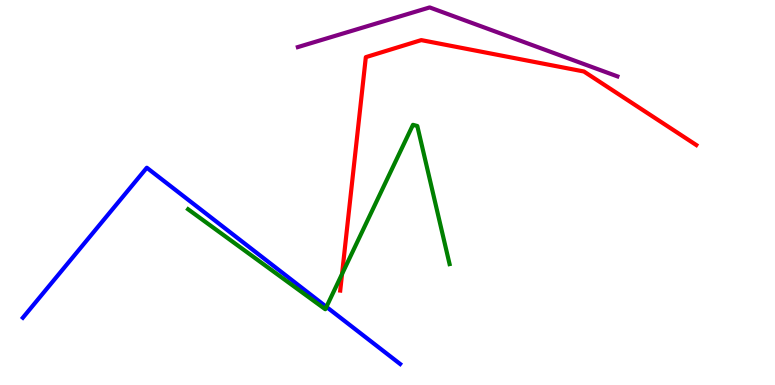[{'lines': ['blue', 'red'], 'intersections': []}, {'lines': ['green', 'red'], 'intersections': [{'x': 4.41, 'y': 2.88}]}, {'lines': ['purple', 'red'], 'intersections': []}, {'lines': ['blue', 'green'], 'intersections': [{'x': 4.21, 'y': 2.03}]}, {'lines': ['blue', 'purple'], 'intersections': []}, {'lines': ['green', 'purple'], 'intersections': []}]